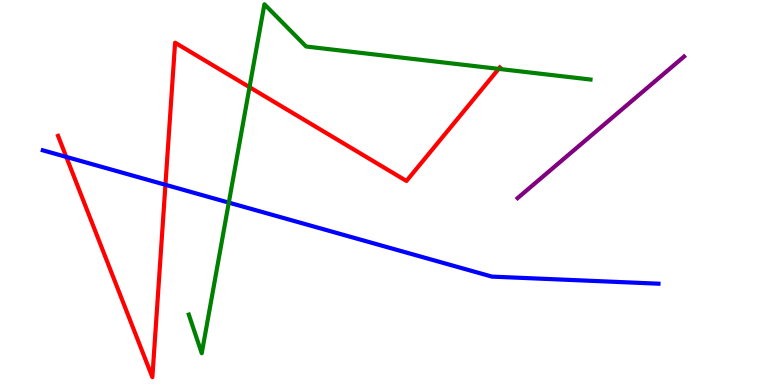[{'lines': ['blue', 'red'], 'intersections': [{'x': 0.855, 'y': 5.92}, {'x': 2.13, 'y': 5.2}]}, {'lines': ['green', 'red'], 'intersections': [{'x': 3.22, 'y': 7.74}, {'x': 6.43, 'y': 8.21}]}, {'lines': ['purple', 'red'], 'intersections': []}, {'lines': ['blue', 'green'], 'intersections': [{'x': 2.95, 'y': 4.74}]}, {'lines': ['blue', 'purple'], 'intersections': []}, {'lines': ['green', 'purple'], 'intersections': []}]